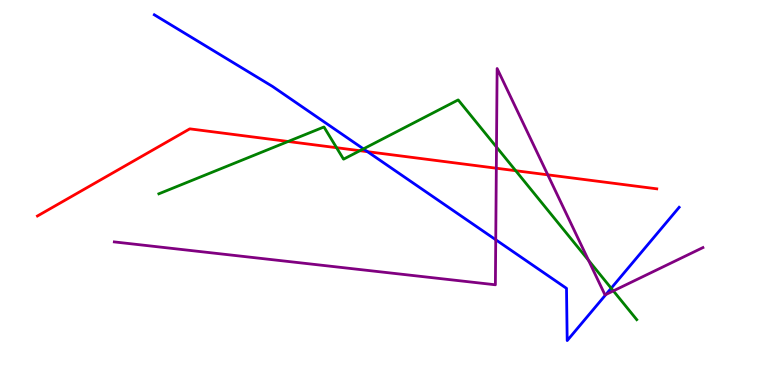[{'lines': ['blue', 'red'], 'intersections': [{'x': 4.74, 'y': 6.06}]}, {'lines': ['green', 'red'], 'intersections': [{'x': 3.72, 'y': 6.33}, {'x': 4.34, 'y': 6.16}, {'x': 4.64, 'y': 6.09}, {'x': 6.65, 'y': 5.57}]}, {'lines': ['purple', 'red'], 'intersections': [{'x': 6.4, 'y': 5.63}, {'x': 7.07, 'y': 5.46}]}, {'lines': ['blue', 'green'], 'intersections': [{'x': 4.69, 'y': 6.13}, {'x': 7.89, 'y': 2.51}]}, {'lines': ['blue', 'purple'], 'intersections': [{'x': 6.4, 'y': 3.77}, {'x': 7.82, 'y': 2.35}]}, {'lines': ['green', 'purple'], 'intersections': [{'x': 6.41, 'y': 6.18}, {'x': 7.59, 'y': 3.24}, {'x': 7.91, 'y': 2.44}]}]